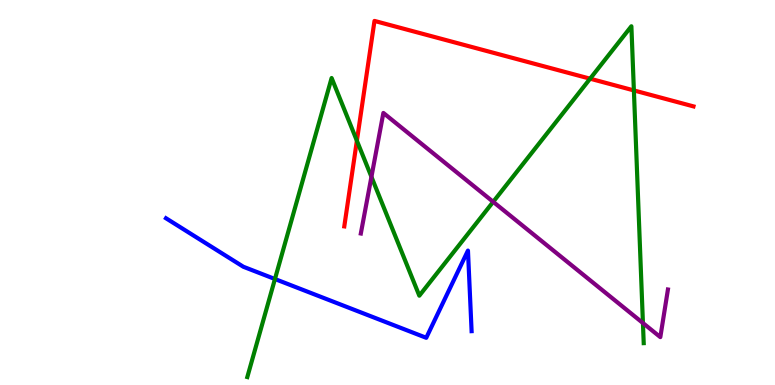[{'lines': ['blue', 'red'], 'intersections': []}, {'lines': ['green', 'red'], 'intersections': [{'x': 4.6, 'y': 6.35}, {'x': 7.61, 'y': 7.96}, {'x': 8.18, 'y': 7.65}]}, {'lines': ['purple', 'red'], 'intersections': []}, {'lines': ['blue', 'green'], 'intersections': [{'x': 3.55, 'y': 2.75}]}, {'lines': ['blue', 'purple'], 'intersections': []}, {'lines': ['green', 'purple'], 'intersections': [{'x': 4.79, 'y': 5.41}, {'x': 6.36, 'y': 4.76}, {'x': 8.3, 'y': 1.61}]}]